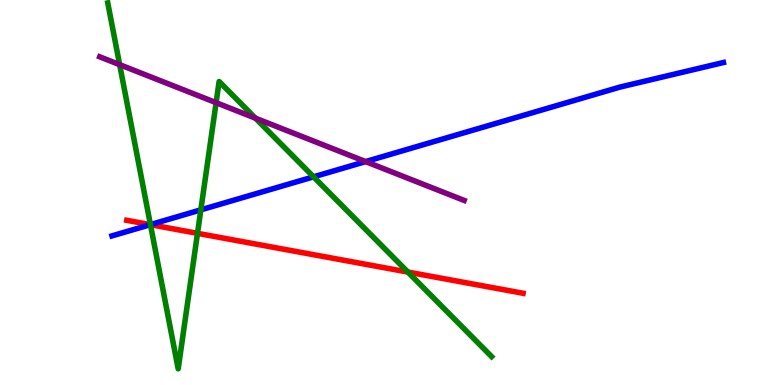[{'lines': ['blue', 'red'], 'intersections': [{'x': 1.94, 'y': 4.16}]}, {'lines': ['green', 'red'], 'intersections': [{'x': 1.94, 'y': 4.16}, {'x': 2.55, 'y': 3.94}, {'x': 5.26, 'y': 2.93}]}, {'lines': ['purple', 'red'], 'intersections': []}, {'lines': ['blue', 'green'], 'intersections': [{'x': 1.94, 'y': 4.17}, {'x': 2.59, 'y': 4.55}, {'x': 4.05, 'y': 5.41}]}, {'lines': ['blue', 'purple'], 'intersections': [{'x': 4.72, 'y': 5.8}]}, {'lines': ['green', 'purple'], 'intersections': [{'x': 1.54, 'y': 8.32}, {'x': 2.79, 'y': 7.33}, {'x': 3.3, 'y': 6.93}]}]